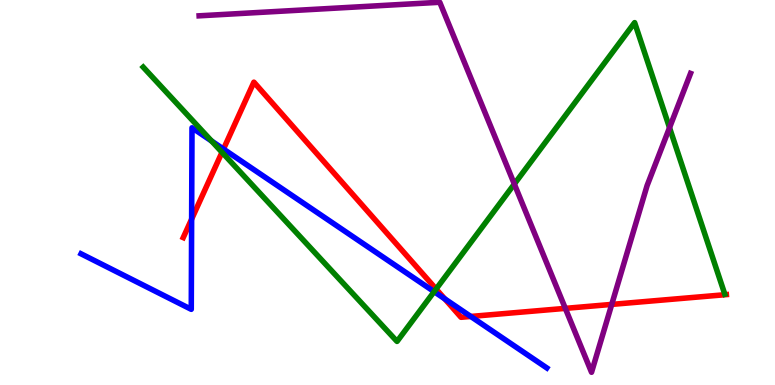[{'lines': ['blue', 'red'], 'intersections': [{'x': 2.47, 'y': 4.31}, {'x': 2.88, 'y': 6.13}, {'x': 5.74, 'y': 2.24}, {'x': 6.07, 'y': 1.78}]}, {'lines': ['green', 'red'], 'intersections': [{'x': 2.86, 'y': 6.04}, {'x': 5.63, 'y': 2.49}]}, {'lines': ['purple', 'red'], 'intersections': [{'x': 7.29, 'y': 1.99}, {'x': 7.89, 'y': 2.09}]}, {'lines': ['blue', 'green'], 'intersections': [{'x': 2.73, 'y': 6.34}, {'x': 5.6, 'y': 2.42}]}, {'lines': ['blue', 'purple'], 'intersections': []}, {'lines': ['green', 'purple'], 'intersections': [{'x': 6.64, 'y': 5.22}, {'x': 8.64, 'y': 6.68}]}]